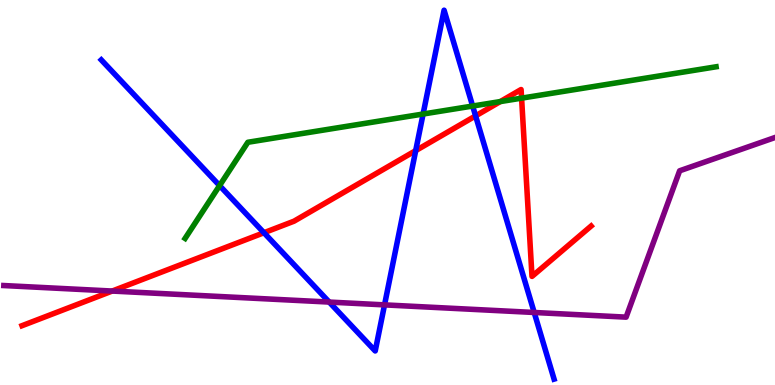[{'lines': ['blue', 'red'], 'intersections': [{'x': 3.41, 'y': 3.95}, {'x': 5.36, 'y': 6.09}, {'x': 6.14, 'y': 6.99}]}, {'lines': ['green', 'red'], 'intersections': [{'x': 6.46, 'y': 7.36}, {'x': 6.73, 'y': 7.45}]}, {'lines': ['purple', 'red'], 'intersections': [{'x': 1.45, 'y': 2.44}]}, {'lines': ['blue', 'green'], 'intersections': [{'x': 2.83, 'y': 5.18}, {'x': 5.46, 'y': 7.04}, {'x': 6.1, 'y': 7.25}]}, {'lines': ['blue', 'purple'], 'intersections': [{'x': 4.25, 'y': 2.15}, {'x': 4.96, 'y': 2.08}, {'x': 6.89, 'y': 1.88}]}, {'lines': ['green', 'purple'], 'intersections': []}]